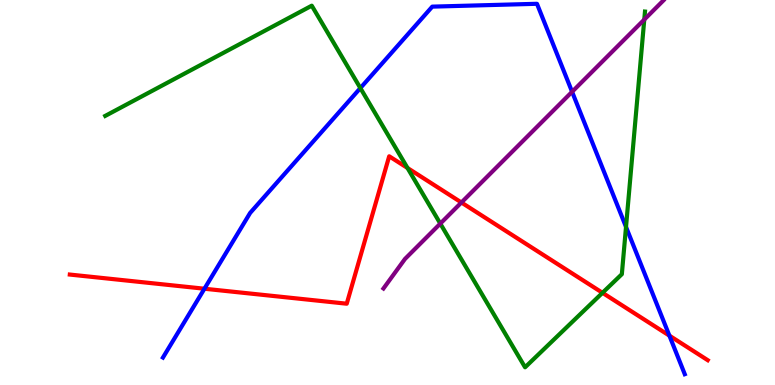[{'lines': ['blue', 'red'], 'intersections': [{'x': 2.64, 'y': 2.5}, {'x': 8.64, 'y': 1.28}]}, {'lines': ['green', 'red'], 'intersections': [{'x': 5.26, 'y': 5.64}, {'x': 7.77, 'y': 2.39}]}, {'lines': ['purple', 'red'], 'intersections': [{'x': 5.95, 'y': 4.74}]}, {'lines': ['blue', 'green'], 'intersections': [{'x': 4.65, 'y': 7.71}, {'x': 8.08, 'y': 4.11}]}, {'lines': ['blue', 'purple'], 'intersections': [{'x': 7.38, 'y': 7.62}]}, {'lines': ['green', 'purple'], 'intersections': [{'x': 5.68, 'y': 4.19}, {'x': 8.31, 'y': 9.49}]}]